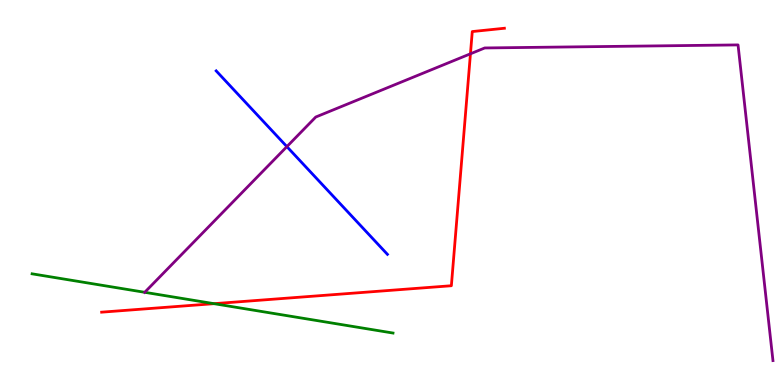[{'lines': ['blue', 'red'], 'intersections': []}, {'lines': ['green', 'red'], 'intersections': [{'x': 2.76, 'y': 2.11}]}, {'lines': ['purple', 'red'], 'intersections': [{'x': 6.07, 'y': 8.6}]}, {'lines': ['blue', 'green'], 'intersections': []}, {'lines': ['blue', 'purple'], 'intersections': [{'x': 3.7, 'y': 6.19}]}, {'lines': ['green', 'purple'], 'intersections': [{'x': 1.87, 'y': 2.41}]}]